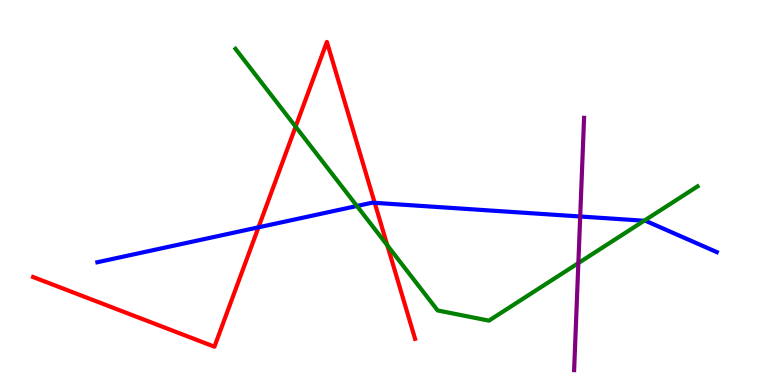[{'lines': ['blue', 'red'], 'intersections': [{'x': 3.34, 'y': 4.1}, {'x': 4.83, 'y': 4.73}]}, {'lines': ['green', 'red'], 'intersections': [{'x': 3.81, 'y': 6.71}, {'x': 5.0, 'y': 3.63}]}, {'lines': ['purple', 'red'], 'intersections': []}, {'lines': ['blue', 'green'], 'intersections': [{'x': 4.61, 'y': 4.65}, {'x': 8.31, 'y': 4.27}]}, {'lines': ['blue', 'purple'], 'intersections': [{'x': 7.49, 'y': 4.38}]}, {'lines': ['green', 'purple'], 'intersections': [{'x': 7.46, 'y': 3.17}]}]